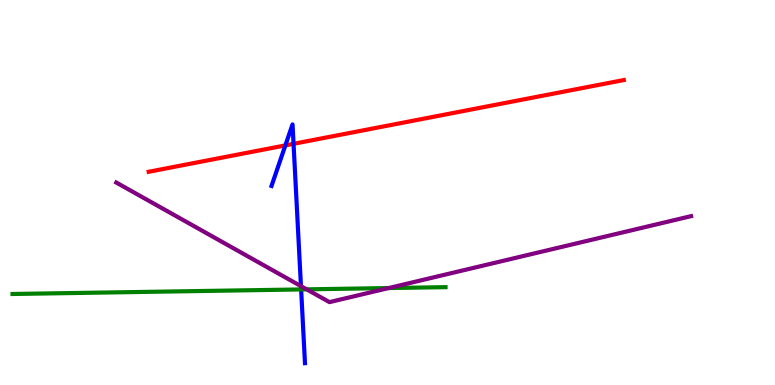[{'lines': ['blue', 'red'], 'intersections': [{'x': 3.68, 'y': 6.22}, {'x': 3.79, 'y': 6.26}]}, {'lines': ['green', 'red'], 'intersections': []}, {'lines': ['purple', 'red'], 'intersections': []}, {'lines': ['blue', 'green'], 'intersections': [{'x': 3.89, 'y': 2.48}]}, {'lines': ['blue', 'purple'], 'intersections': [{'x': 3.88, 'y': 2.57}]}, {'lines': ['green', 'purple'], 'intersections': [{'x': 3.96, 'y': 2.48}, {'x': 5.02, 'y': 2.52}]}]